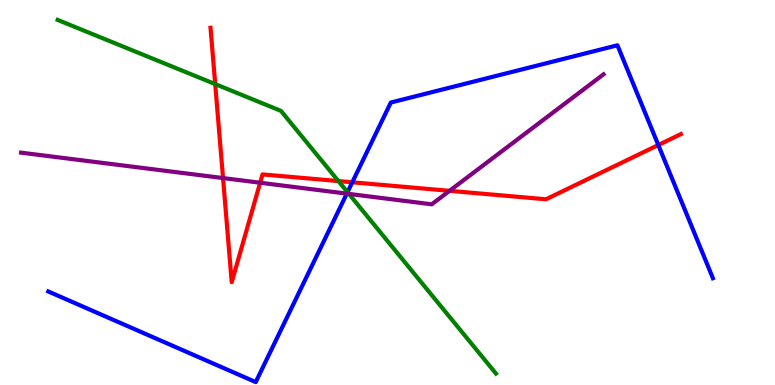[{'lines': ['blue', 'red'], 'intersections': [{'x': 4.55, 'y': 5.27}, {'x': 8.49, 'y': 6.23}]}, {'lines': ['green', 'red'], 'intersections': [{'x': 2.78, 'y': 7.82}, {'x': 4.37, 'y': 5.3}]}, {'lines': ['purple', 'red'], 'intersections': [{'x': 2.88, 'y': 5.38}, {'x': 3.36, 'y': 5.25}, {'x': 5.8, 'y': 5.04}]}, {'lines': ['blue', 'green'], 'intersections': [{'x': 4.48, 'y': 5.01}]}, {'lines': ['blue', 'purple'], 'intersections': [{'x': 4.47, 'y': 4.97}]}, {'lines': ['green', 'purple'], 'intersections': [{'x': 4.5, 'y': 4.96}]}]